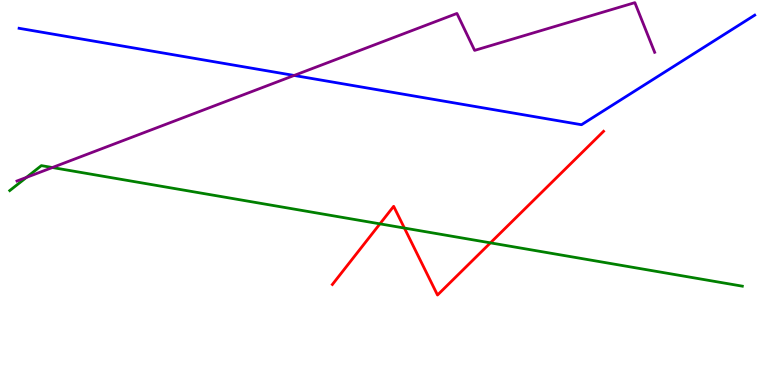[{'lines': ['blue', 'red'], 'intersections': []}, {'lines': ['green', 'red'], 'intersections': [{'x': 4.9, 'y': 4.19}, {'x': 5.22, 'y': 4.08}, {'x': 6.33, 'y': 3.69}]}, {'lines': ['purple', 'red'], 'intersections': []}, {'lines': ['blue', 'green'], 'intersections': []}, {'lines': ['blue', 'purple'], 'intersections': [{'x': 3.8, 'y': 8.04}]}, {'lines': ['green', 'purple'], 'intersections': [{'x': 0.341, 'y': 5.39}, {'x': 0.676, 'y': 5.65}]}]